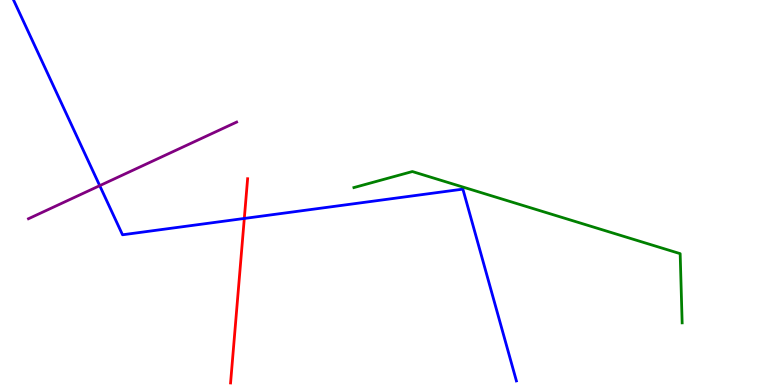[{'lines': ['blue', 'red'], 'intersections': [{'x': 3.15, 'y': 4.33}]}, {'lines': ['green', 'red'], 'intersections': []}, {'lines': ['purple', 'red'], 'intersections': []}, {'lines': ['blue', 'green'], 'intersections': []}, {'lines': ['blue', 'purple'], 'intersections': [{'x': 1.29, 'y': 5.18}]}, {'lines': ['green', 'purple'], 'intersections': []}]